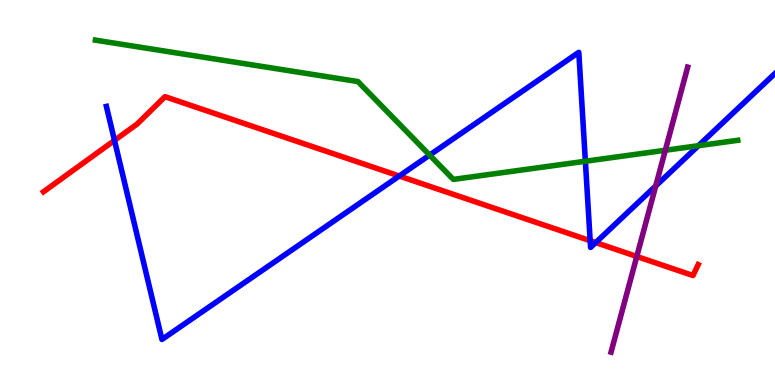[{'lines': ['blue', 'red'], 'intersections': [{'x': 1.48, 'y': 6.35}, {'x': 5.15, 'y': 5.43}, {'x': 7.62, 'y': 3.75}, {'x': 7.69, 'y': 3.7}]}, {'lines': ['green', 'red'], 'intersections': []}, {'lines': ['purple', 'red'], 'intersections': [{'x': 8.22, 'y': 3.34}]}, {'lines': ['blue', 'green'], 'intersections': [{'x': 5.54, 'y': 5.97}, {'x': 7.55, 'y': 5.81}, {'x': 9.01, 'y': 6.22}]}, {'lines': ['blue', 'purple'], 'intersections': [{'x': 8.46, 'y': 5.17}]}, {'lines': ['green', 'purple'], 'intersections': [{'x': 8.58, 'y': 6.1}]}]